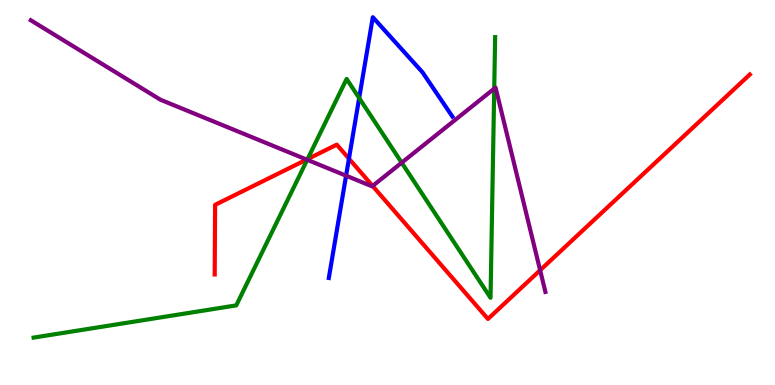[{'lines': ['blue', 'red'], 'intersections': [{'x': 4.5, 'y': 5.88}]}, {'lines': ['green', 'red'], 'intersections': [{'x': 3.97, 'y': 5.87}]}, {'lines': ['purple', 'red'], 'intersections': [{'x': 3.96, 'y': 5.86}, {'x': 4.81, 'y': 5.17}, {'x': 6.97, 'y': 2.98}]}, {'lines': ['blue', 'green'], 'intersections': [{'x': 4.63, 'y': 7.45}]}, {'lines': ['blue', 'purple'], 'intersections': [{'x': 4.47, 'y': 5.44}]}, {'lines': ['green', 'purple'], 'intersections': [{'x': 3.96, 'y': 5.85}, {'x': 5.18, 'y': 5.77}, {'x': 6.38, 'y': 7.7}]}]